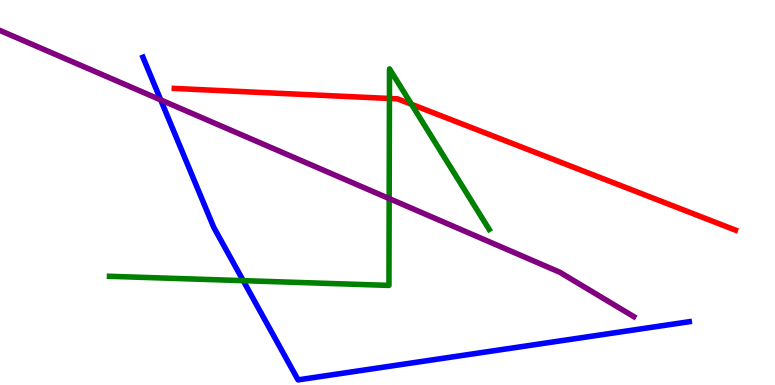[{'lines': ['blue', 'red'], 'intersections': []}, {'lines': ['green', 'red'], 'intersections': [{'x': 5.02, 'y': 7.44}, {'x': 5.31, 'y': 7.29}]}, {'lines': ['purple', 'red'], 'intersections': []}, {'lines': ['blue', 'green'], 'intersections': [{'x': 3.14, 'y': 2.71}]}, {'lines': ['blue', 'purple'], 'intersections': [{'x': 2.07, 'y': 7.41}]}, {'lines': ['green', 'purple'], 'intersections': [{'x': 5.02, 'y': 4.84}]}]